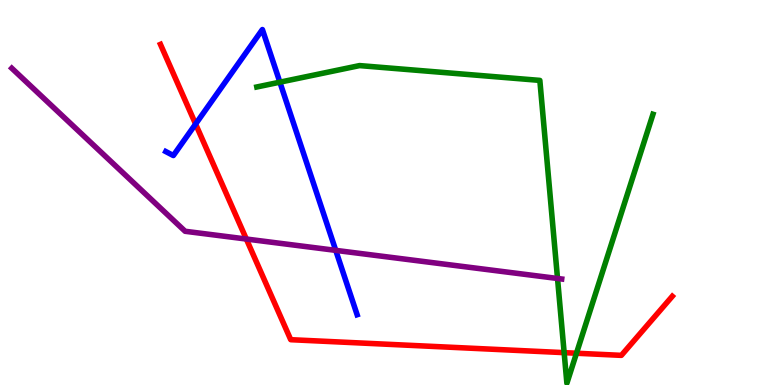[{'lines': ['blue', 'red'], 'intersections': [{'x': 2.52, 'y': 6.78}]}, {'lines': ['green', 'red'], 'intersections': [{'x': 7.28, 'y': 0.84}, {'x': 7.44, 'y': 0.825}]}, {'lines': ['purple', 'red'], 'intersections': [{'x': 3.18, 'y': 3.79}]}, {'lines': ['blue', 'green'], 'intersections': [{'x': 3.61, 'y': 7.87}]}, {'lines': ['blue', 'purple'], 'intersections': [{'x': 4.33, 'y': 3.5}]}, {'lines': ['green', 'purple'], 'intersections': [{'x': 7.19, 'y': 2.77}]}]